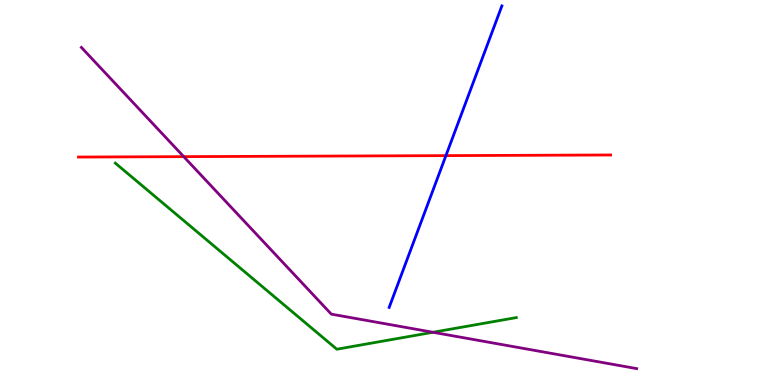[{'lines': ['blue', 'red'], 'intersections': [{'x': 5.75, 'y': 5.96}]}, {'lines': ['green', 'red'], 'intersections': []}, {'lines': ['purple', 'red'], 'intersections': [{'x': 2.37, 'y': 5.93}]}, {'lines': ['blue', 'green'], 'intersections': []}, {'lines': ['blue', 'purple'], 'intersections': []}, {'lines': ['green', 'purple'], 'intersections': [{'x': 5.59, 'y': 1.37}]}]